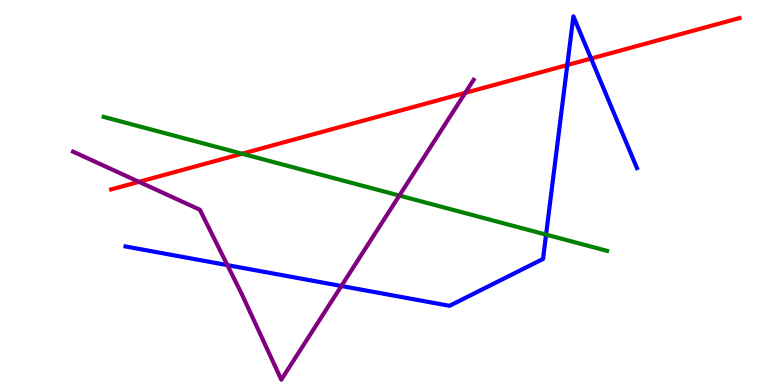[{'lines': ['blue', 'red'], 'intersections': [{'x': 7.32, 'y': 8.31}, {'x': 7.63, 'y': 8.48}]}, {'lines': ['green', 'red'], 'intersections': [{'x': 3.12, 'y': 6.01}]}, {'lines': ['purple', 'red'], 'intersections': [{'x': 1.79, 'y': 5.28}, {'x': 6.0, 'y': 7.59}]}, {'lines': ['blue', 'green'], 'intersections': [{'x': 7.05, 'y': 3.91}]}, {'lines': ['blue', 'purple'], 'intersections': [{'x': 2.93, 'y': 3.11}, {'x': 4.4, 'y': 2.57}]}, {'lines': ['green', 'purple'], 'intersections': [{'x': 5.15, 'y': 4.92}]}]